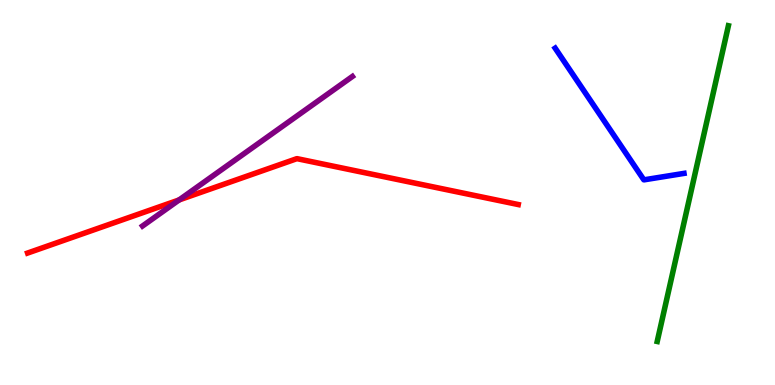[{'lines': ['blue', 'red'], 'intersections': []}, {'lines': ['green', 'red'], 'intersections': []}, {'lines': ['purple', 'red'], 'intersections': [{'x': 2.31, 'y': 4.81}]}, {'lines': ['blue', 'green'], 'intersections': []}, {'lines': ['blue', 'purple'], 'intersections': []}, {'lines': ['green', 'purple'], 'intersections': []}]